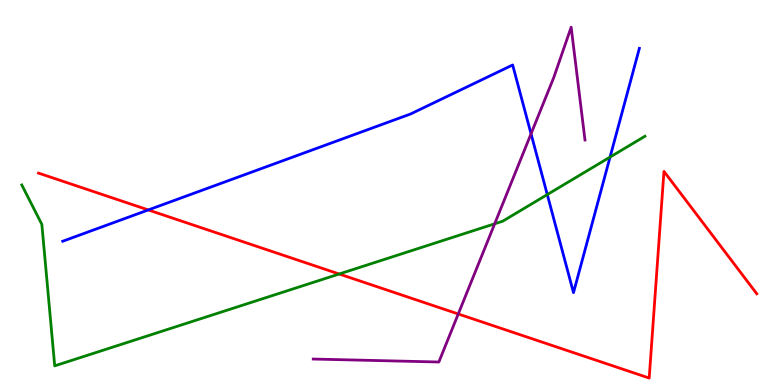[{'lines': ['blue', 'red'], 'intersections': [{'x': 1.91, 'y': 4.55}]}, {'lines': ['green', 'red'], 'intersections': [{'x': 4.38, 'y': 2.88}]}, {'lines': ['purple', 'red'], 'intersections': [{'x': 5.91, 'y': 1.85}]}, {'lines': ['blue', 'green'], 'intersections': [{'x': 7.06, 'y': 4.95}, {'x': 7.87, 'y': 5.92}]}, {'lines': ['blue', 'purple'], 'intersections': [{'x': 6.85, 'y': 6.53}]}, {'lines': ['green', 'purple'], 'intersections': [{'x': 6.38, 'y': 4.19}]}]